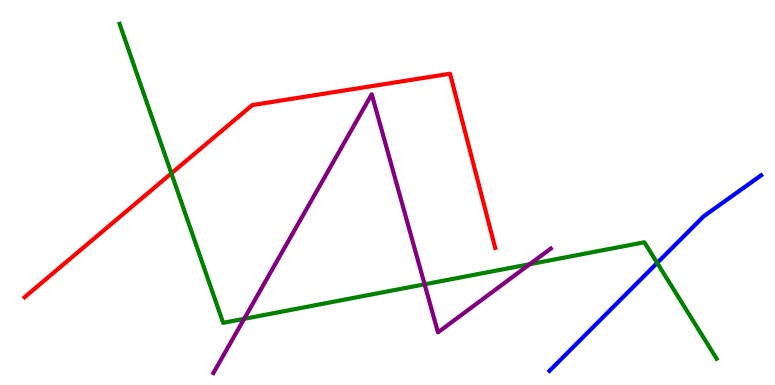[{'lines': ['blue', 'red'], 'intersections': []}, {'lines': ['green', 'red'], 'intersections': [{'x': 2.21, 'y': 5.5}]}, {'lines': ['purple', 'red'], 'intersections': []}, {'lines': ['blue', 'green'], 'intersections': [{'x': 8.48, 'y': 3.17}]}, {'lines': ['blue', 'purple'], 'intersections': []}, {'lines': ['green', 'purple'], 'intersections': [{'x': 3.15, 'y': 1.72}, {'x': 5.48, 'y': 2.62}, {'x': 6.84, 'y': 3.14}]}]